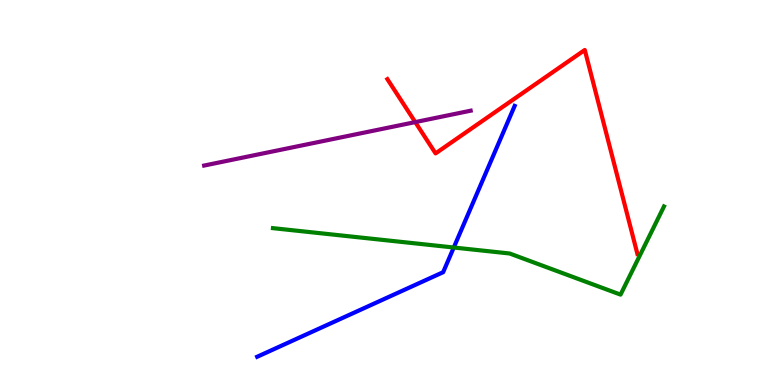[{'lines': ['blue', 'red'], 'intersections': []}, {'lines': ['green', 'red'], 'intersections': []}, {'lines': ['purple', 'red'], 'intersections': [{'x': 5.36, 'y': 6.83}]}, {'lines': ['blue', 'green'], 'intersections': [{'x': 5.86, 'y': 3.57}]}, {'lines': ['blue', 'purple'], 'intersections': []}, {'lines': ['green', 'purple'], 'intersections': []}]